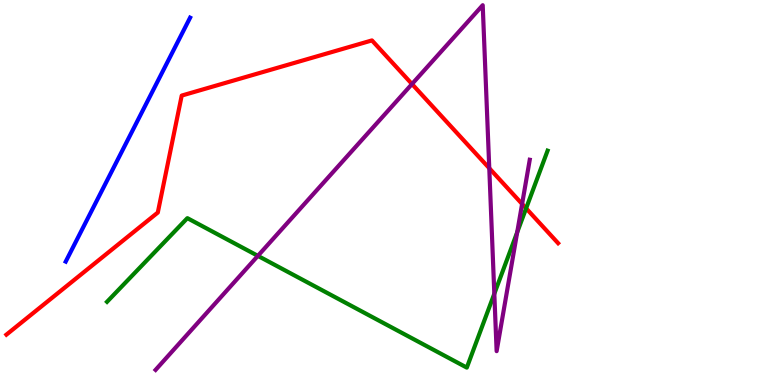[{'lines': ['blue', 'red'], 'intersections': []}, {'lines': ['green', 'red'], 'intersections': [{'x': 6.79, 'y': 4.59}]}, {'lines': ['purple', 'red'], 'intersections': [{'x': 5.32, 'y': 7.82}, {'x': 6.31, 'y': 5.63}, {'x': 6.74, 'y': 4.7}]}, {'lines': ['blue', 'green'], 'intersections': []}, {'lines': ['blue', 'purple'], 'intersections': []}, {'lines': ['green', 'purple'], 'intersections': [{'x': 3.33, 'y': 3.35}, {'x': 6.38, 'y': 2.37}, {'x': 6.67, 'y': 3.97}]}]